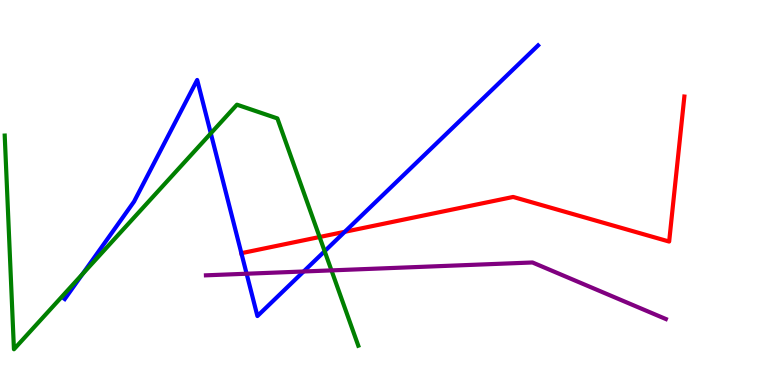[{'lines': ['blue', 'red'], 'intersections': [{'x': 3.11, 'y': 3.42}, {'x': 4.45, 'y': 3.98}]}, {'lines': ['green', 'red'], 'intersections': [{'x': 4.12, 'y': 3.84}]}, {'lines': ['purple', 'red'], 'intersections': []}, {'lines': ['blue', 'green'], 'intersections': [{'x': 1.06, 'y': 2.88}, {'x': 2.72, 'y': 6.54}, {'x': 4.19, 'y': 3.47}]}, {'lines': ['blue', 'purple'], 'intersections': [{'x': 3.18, 'y': 2.89}, {'x': 3.92, 'y': 2.95}]}, {'lines': ['green', 'purple'], 'intersections': [{'x': 4.28, 'y': 2.98}]}]